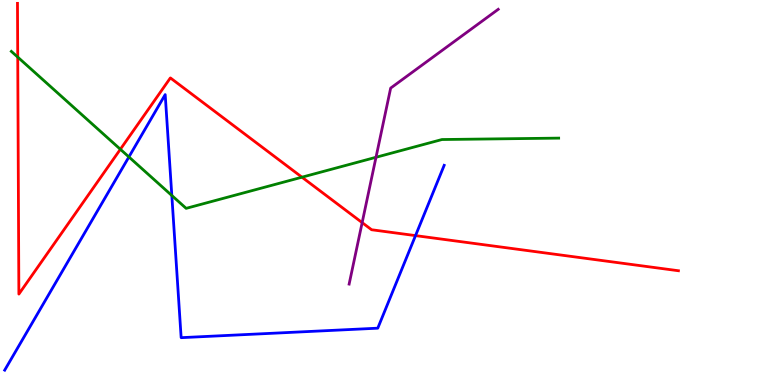[{'lines': ['blue', 'red'], 'intersections': [{'x': 5.36, 'y': 3.88}]}, {'lines': ['green', 'red'], 'intersections': [{'x': 0.229, 'y': 8.52}, {'x': 1.55, 'y': 6.12}, {'x': 3.9, 'y': 5.4}]}, {'lines': ['purple', 'red'], 'intersections': [{'x': 4.67, 'y': 4.22}]}, {'lines': ['blue', 'green'], 'intersections': [{'x': 1.66, 'y': 5.92}, {'x': 2.22, 'y': 4.92}]}, {'lines': ['blue', 'purple'], 'intersections': []}, {'lines': ['green', 'purple'], 'intersections': [{'x': 4.85, 'y': 5.91}]}]